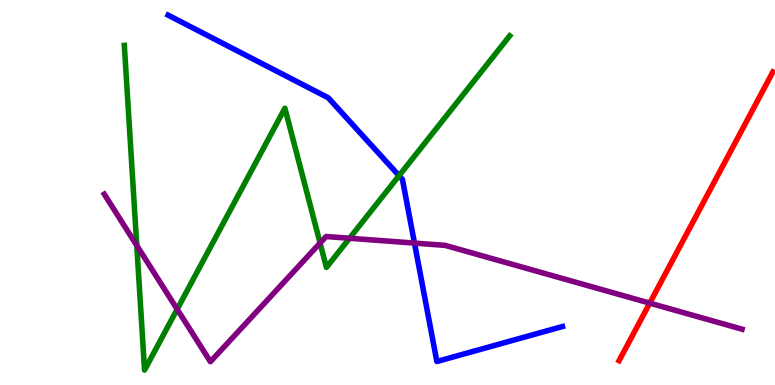[{'lines': ['blue', 'red'], 'intersections': []}, {'lines': ['green', 'red'], 'intersections': []}, {'lines': ['purple', 'red'], 'intersections': [{'x': 8.38, 'y': 2.13}]}, {'lines': ['blue', 'green'], 'intersections': [{'x': 5.15, 'y': 5.44}]}, {'lines': ['blue', 'purple'], 'intersections': [{'x': 5.35, 'y': 3.69}]}, {'lines': ['green', 'purple'], 'intersections': [{'x': 1.76, 'y': 3.62}, {'x': 2.29, 'y': 1.97}, {'x': 4.13, 'y': 3.69}, {'x': 4.51, 'y': 3.81}]}]